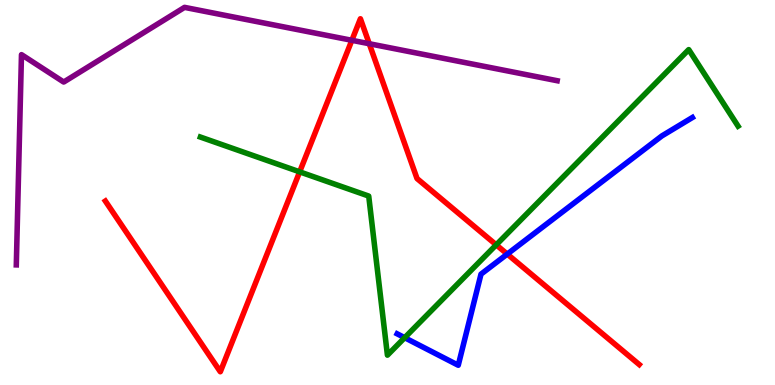[{'lines': ['blue', 'red'], 'intersections': [{'x': 6.55, 'y': 3.4}]}, {'lines': ['green', 'red'], 'intersections': [{'x': 3.87, 'y': 5.54}, {'x': 6.4, 'y': 3.64}]}, {'lines': ['purple', 'red'], 'intersections': [{'x': 4.54, 'y': 8.95}, {'x': 4.76, 'y': 8.86}]}, {'lines': ['blue', 'green'], 'intersections': [{'x': 5.22, 'y': 1.23}]}, {'lines': ['blue', 'purple'], 'intersections': []}, {'lines': ['green', 'purple'], 'intersections': []}]